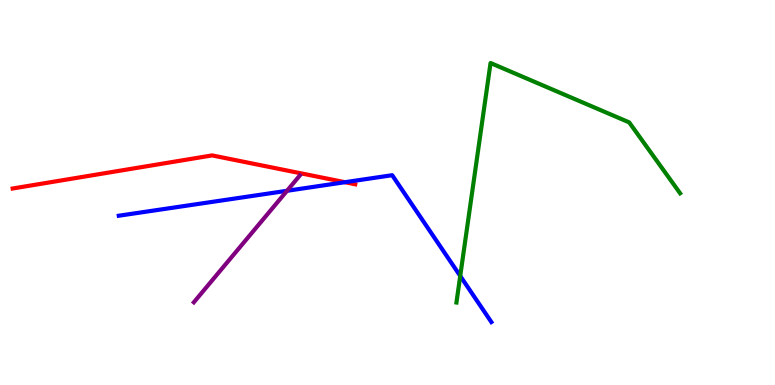[{'lines': ['blue', 'red'], 'intersections': [{'x': 4.45, 'y': 5.27}]}, {'lines': ['green', 'red'], 'intersections': []}, {'lines': ['purple', 'red'], 'intersections': []}, {'lines': ['blue', 'green'], 'intersections': [{'x': 5.94, 'y': 2.83}]}, {'lines': ['blue', 'purple'], 'intersections': [{'x': 3.7, 'y': 5.04}]}, {'lines': ['green', 'purple'], 'intersections': []}]